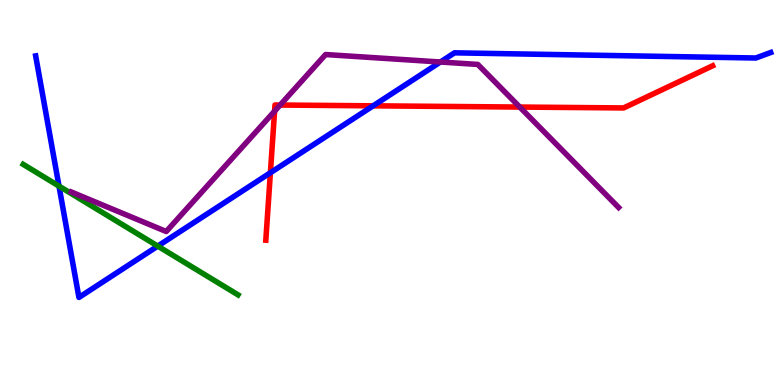[{'lines': ['blue', 'red'], 'intersections': [{'x': 3.49, 'y': 5.51}, {'x': 4.81, 'y': 7.25}]}, {'lines': ['green', 'red'], 'intersections': []}, {'lines': ['purple', 'red'], 'intersections': [{'x': 3.54, 'y': 7.11}, {'x': 3.61, 'y': 7.27}, {'x': 6.71, 'y': 7.22}]}, {'lines': ['blue', 'green'], 'intersections': [{'x': 0.761, 'y': 5.17}, {'x': 2.04, 'y': 3.61}]}, {'lines': ['blue', 'purple'], 'intersections': [{'x': 5.68, 'y': 8.39}]}, {'lines': ['green', 'purple'], 'intersections': []}]